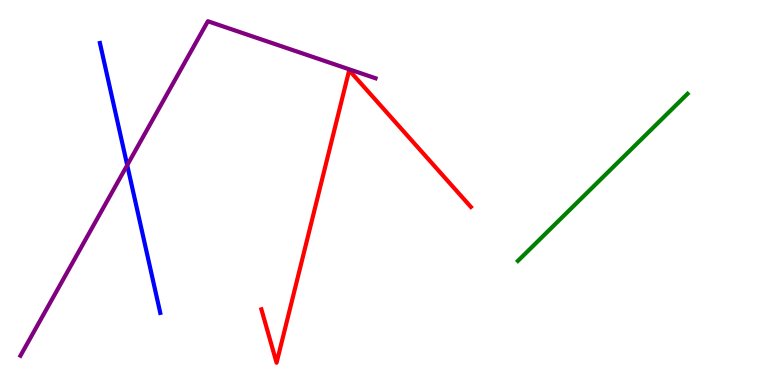[{'lines': ['blue', 'red'], 'intersections': []}, {'lines': ['green', 'red'], 'intersections': []}, {'lines': ['purple', 'red'], 'intersections': []}, {'lines': ['blue', 'green'], 'intersections': []}, {'lines': ['blue', 'purple'], 'intersections': [{'x': 1.64, 'y': 5.71}]}, {'lines': ['green', 'purple'], 'intersections': []}]